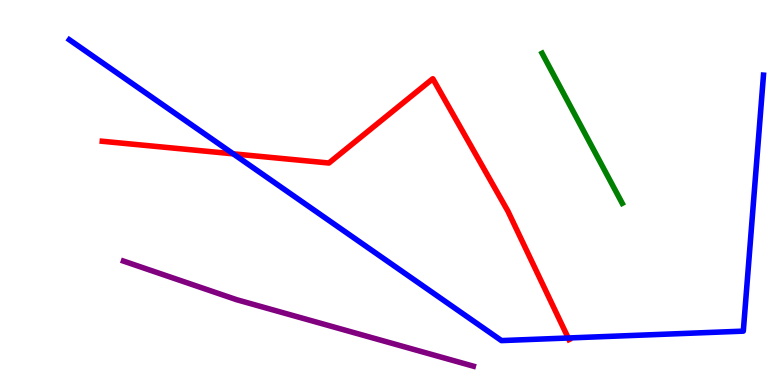[{'lines': ['blue', 'red'], 'intersections': [{'x': 3.01, 'y': 6.0}, {'x': 7.33, 'y': 1.22}]}, {'lines': ['green', 'red'], 'intersections': []}, {'lines': ['purple', 'red'], 'intersections': []}, {'lines': ['blue', 'green'], 'intersections': []}, {'lines': ['blue', 'purple'], 'intersections': []}, {'lines': ['green', 'purple'], 'intersections': []}]